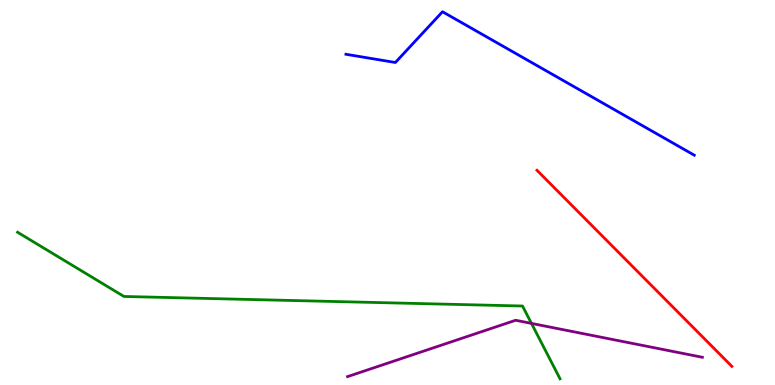[{'lines': ['blue', 'red'], 'intersections': []}, {'lines': ['green', 'red'], 'intersections': []}, {'lines': ['purple', 'red'], 'intersections': []}, {'lines': ['blue', 'green'], 'intersections': []}, {'lines': ['blue', 'purple'], 'intersections': []}, {'lines': ['green', 'purple'], 'intersections': [{'x': 6.86, 'y': 1.6}]}]